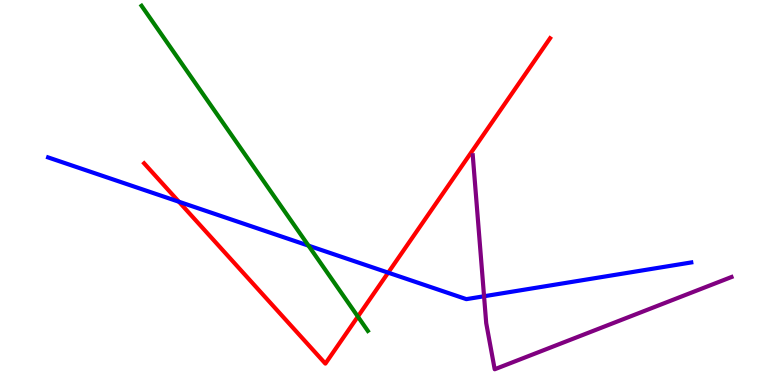[{'lines': ['blue', 'red'], 'intersections': [{'x': 2.31, 'y': 4.76}, {'x': 5.01, 'y': 2.92}]}, {'lines': ['green', 'red'], 'intersections': [{'x': 4.62, 'y': 1.78}]}, {'lines': ['purple', 'red'], 'intersections': []}, {'lines': ['blue', 'green'], 'intersections': [{'x': 3.98, 'y': 3.62}]}, {'lines': ['blue', 'purple'], 'intersections': [{'x': 6.25, 'y': 2.31}]}, {'lines': ['green', 'purple'], 'intersections': []}]